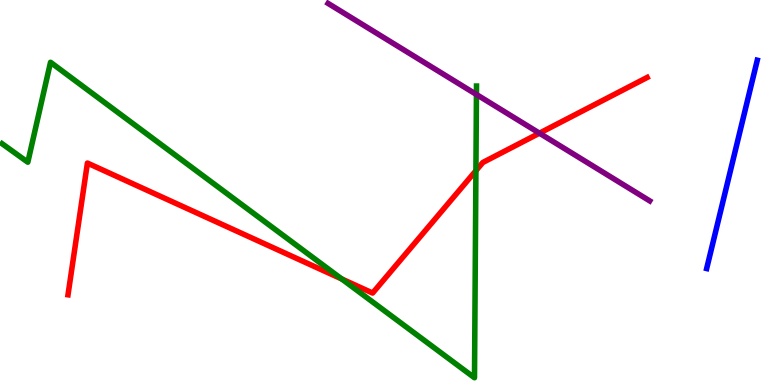[{'lines': ['blue', 'red'], 'intersections': []}, {'lines': ['green', 'red'], 'intersections': [{'x': 4.41, 'y': 2.75}, {'x': 6.14, 'y': 5.57}]}, {'lines': ['purple', 'red'], 'intersections': [{'x': 6.96, 'y': 6.54}]}, {'lines': ['blue', 'green'], 'intersections': []}, {'lines': ['blue', 'purple'], 'intersections': []}, {'lines': ['green', 'purple'], 'intersections': [{'x': 6.15, 'y': 7.55}]}]